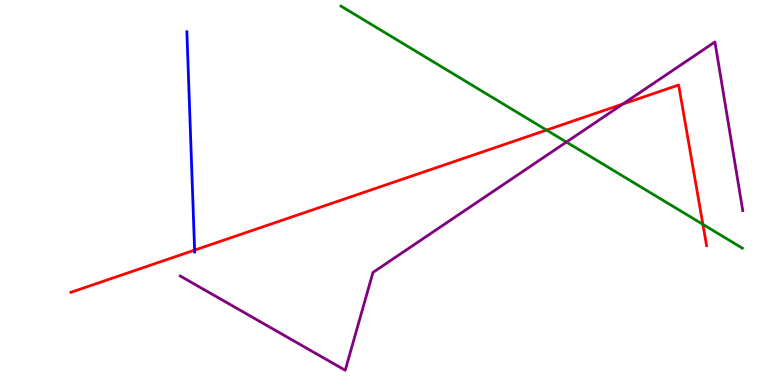[{'lines': ['blue', 'red'], 'intersections': [{'x': 2.51, 'y': 3.5}]}, {'lines': ['green', 'red'], 'intersections': [{'x': 7.05, 'y': 6.62}, {'x': 9.07, 'y': 4.17}]}, {'lines': ['purple', 'red'], 'intersections': [{'x': 8.04, 'y': 7.3}]}, {'lines': ['blue', 'green'], 'intersections': []}, {'lines': ['blue', 'purple'], 'intersections': []}, {'lines': ['green', 'purple'], 'intersections': [{'x': 7.31, 'y': 6.31}]}]